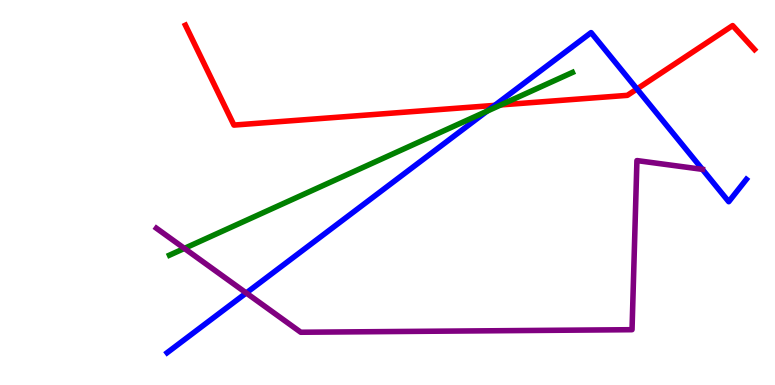[{'lines': ['blue', 'red'], 'intersections': [{'x': 6.38, 'y': 7.26}, {'x': 8.22, 'y': 7.69}]}, {'lines': ['green', 'red'], 'intersections': [{'x': 6.46, 'y': 7.28}]}, {'lines': ['purple', 'red'], 'intersections': []}, {'lines': ['blue', 'green'], 'intersections': [{'x': 6.28, 'y': 7.11}]}, {'lines': ['blue', 'purple'], 'intersections': [{'x': 3.18, 'y': 2.39}]}, {'lines': ['green', 'purple'], 'intersections': [{'x': 2.38, 'y': 3.55}]}]